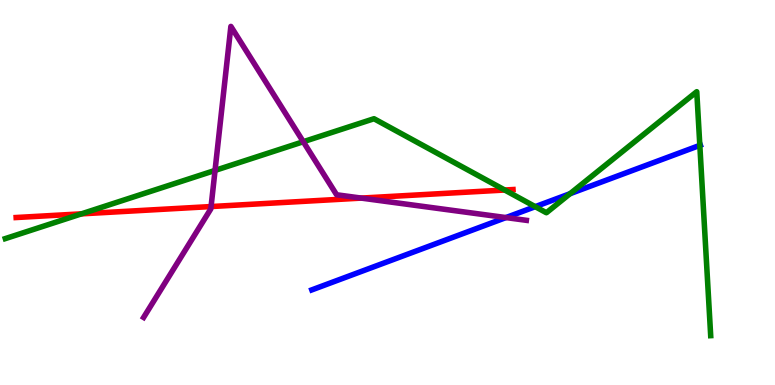[{'lines': ['blue', 'red'], 'intersections': []}, {'lines': ['green', 'red'], 'intersections': [{'x': 1.05, 'y': 4.45}, {'x': 6.51, 'y': 5.06}]}, {'lines': ['purple', 'red'], 'intersections': [{'x': 2.72, 'y': 4.64}, {'x': 4.66, 'y': 4.85}]}, {'lines': ['blue', 'green'], 'intersections': [{'x': 6.91, 'y': 4.63}, {'x': 7.36, 'y': 4.97}, {'x': 9.03, 'y': 6.22}]}, {'lines': ['blue', 'purple'], 'intersections': [{'x': 6.53, 'y': 4.35}]}, {'lines': ['green', 'purple'], 'intersections': [{'x': 2.77, 'y': 5.57}, {'x': 3.91, 'y': 6.32}]}]